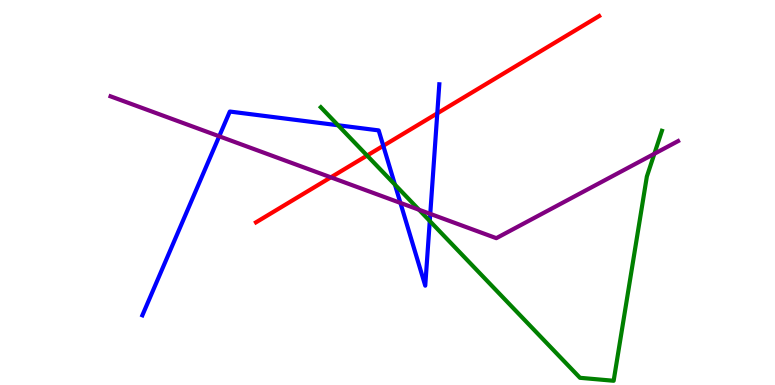[{'lines': ['blue', 'red'], 'intersections': [{'x': 4.95, 'y': 6.21}, {'x': 5.64, 'y': 7.06}]}, {'lines': ['green', 'red'], 'intersections': [{'x': 4.74, 'y': 5.96}]}, {'lines': ['purple', 'red'], 'intersections': [{'x': 4.27, 'y': 5.39}]}, {'lines': ['blue', 'green'], 'intersections': [{'x': 4.36, 'y': 6.75}, {'x': 5.1, 'y': 5.2}, {'x': 5.55, 'y': 4.26}]}, {'lines': ['blue', 'purple'], 'intersections': [{'x': 2.83, 'y': 6.46}, {'x': 5.17, 'y': 4.73}, {'x': 5.55, 'y': 4.44}]}, {'lines': ['green', 'purple'], 'intersections': [{'x': 5.41, 'y': 4.55}, {'x': 8.44, 'y': 6.01}]}]